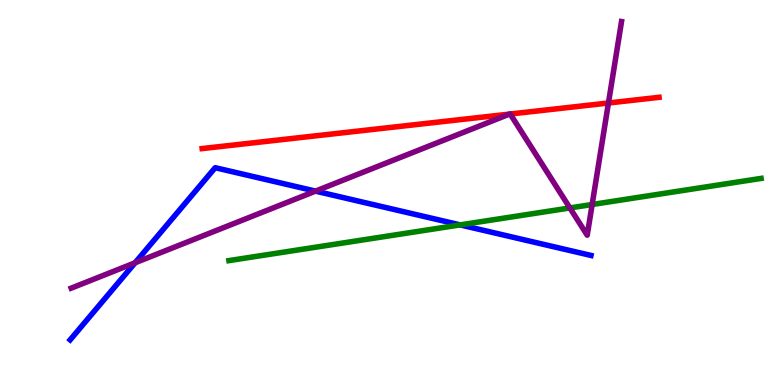[{'lines': ['blue', 'red'], 'intersections': []}, {'lines': ['green', 'red'], 'intersections': []}, {'lines': ['purple', 'red'], 'intersections': [{'x': 6.57, 'y': 7.04}, {'x': 6.58, 'y': 7.04}, {'x': 7.85, 'y': 7.32}]}, {'lines': ['blue', 'green'], 'intersections': [{'x': 5.94, 'y': 4.16}]}, {'lines': ['blue', 'purple'], 'intersections': [{'x': 1.74, 'y': 3.17}, {'x': 4.07, 'y': 5.04}]}, {'lines': ['green', 'purple'], 'intersections': [{'x': 7.35, 'y': 4.6}, {'x': 7.64, 'y': 4.69}]}]